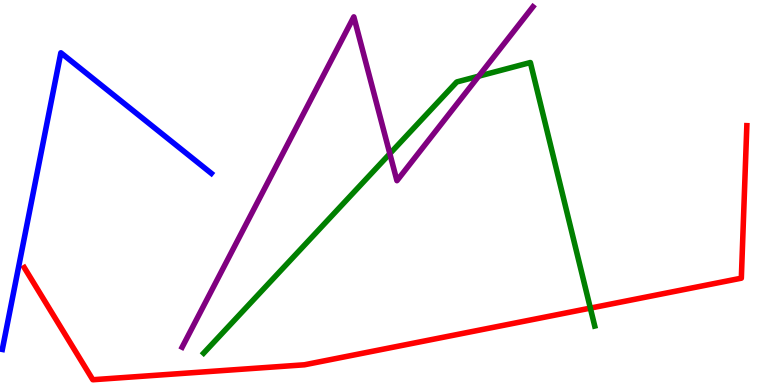[{'lines': ['blue', 'red'], 'intersections': []}, {'lines': ['green', 'red'], 'intersections': [{'x': 7.62, 'y': 2.0}]}, {'lines': ['purple', 'red'], 'intersections': []}, {'lines': ['blue', 'green'], 'intersections': []}, {'lines': ['blue', 'purple'], 'intersections': []}, {'lines': ['green', 'purple'], 'intersections': [{'x': 5.03, 'y': 6.01}, {'x': 6.18, 'y': 8.02}]}]